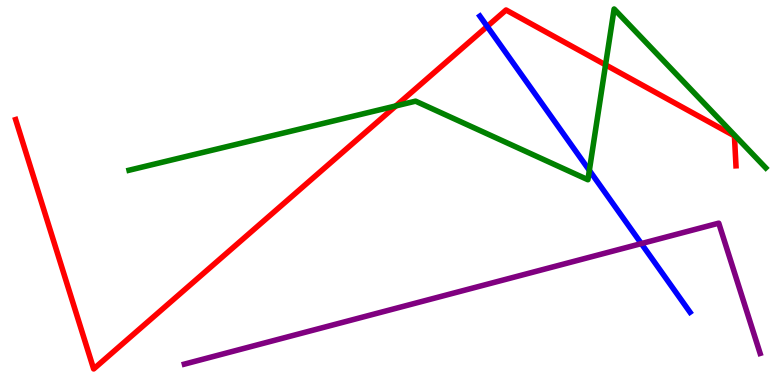[{'lines': ['blue', 'red'], 'intersections': [{'x': 6.29, 'y': 9.31}]}, {'lines': ['green', 'red'], 'intersections': [{'x': 5.11, 'y': 7.25}, {'x': 7.81, 'y': 8.32}]}, {'lines': ['purple', 'red'], 'intersections': []}, {'lines': ['blue', 'green'], 'intersections': [{'x': 7.6, 'y': 5.57}]}, {'lines': ['blue', 'purple'], 'intersections': [{'x': 8.28, 'y': 3.67}]}, {'lines': ['green', 'purple'], 'intersections': []}]